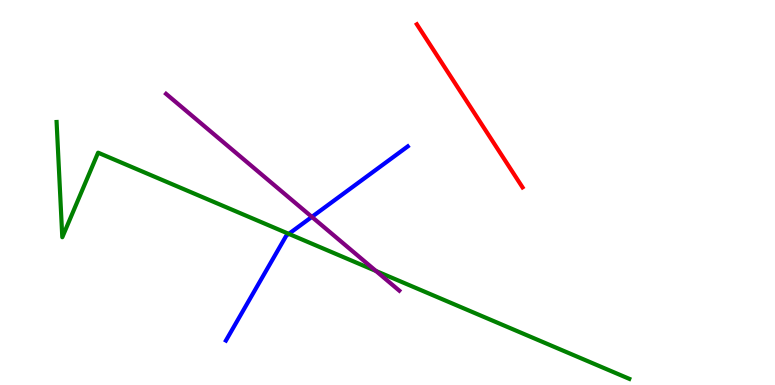[{'lines': ['blue', 'red'], 'intersections': []}, {'lines': ['green', 'red'], 'intersections': []}, {'lines': ['purple', 'red'], 'intersections': []}, {'lines': ['blue', 'green'], 'intersections': [{'x': 3.73, 'y': 3.93}]}, {'lines': ['blue', 'purple'], 'intersections': [{'x': 4.02, 'y': 4.37}]}, {'lines': ['green', 'purple'], 'intersections': [{'x': 4.85, 'y': 2.96}]}]